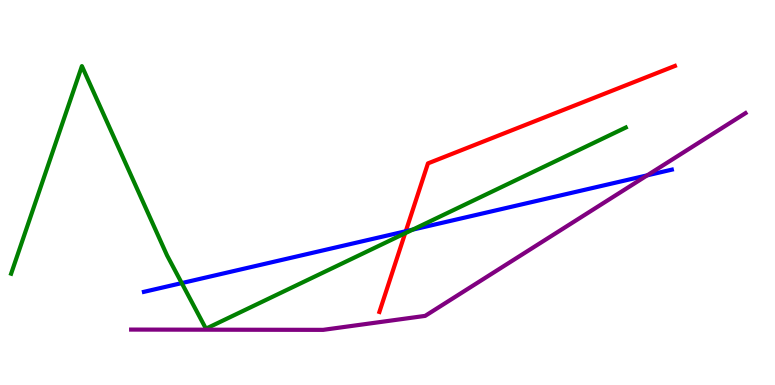[{'lines': ['blue', 'red'], 'intersections': [{'x': 5.24, 'y': 3.99}]}, {'lines': ['green', 'red'], 'intersections': [{'x': 5.23, 'y': 3.94}]}, {'lines': ['purple', 'red'], 'intersections': []}, {'lines': ['blue', 'green'], 'intersections': [{'x': 2.35, 'y': 2.65}, {'x': 5.32, 'y': 4.04}]}, {'lines': ['blue', 'purple'], 'intersections': [{'x': 8.35, 'y': 5.45}]}, {'lines': ['green', 'purple'], 'intersections': []}]